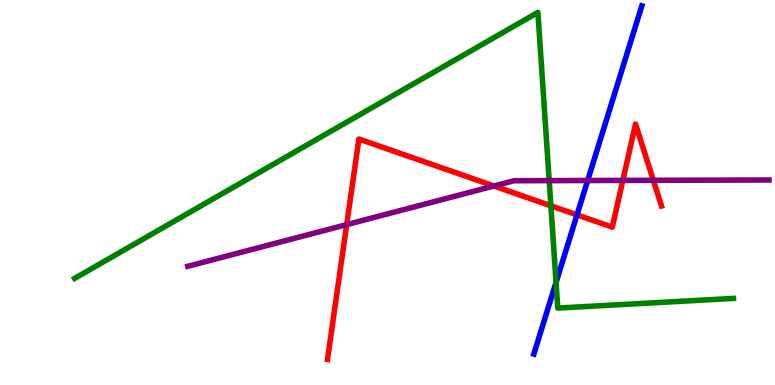[{'lines': ['blue', 'red'], 'intersections': [{'x': 7.45, 'y': 4.42}]}, {'lines': ['green', 'red'], 'intersections': [{'x': 7.11, 'y': 4.65}]}, {'lines': ['purple', 'red'], 'intersections': [{'x': 4.47, 'y': 4.17}, {'x': 6.37, 'y': 5.17}, {'x': 8.04, 'y': 5.31}, {'x': 8.43, 'y': 5.32}]}, {'lines': ['blue', 'green'], 'intersections': [{'x': 7.17, 'y': 2.67}]}, {'lines': ['blue', 'purple'], 'intersections': [{'x': 7.58, 'y': 5.31}]}, {'lines': ['green', 'purple'], 'intersections': [{'x': 7.09, 'y': 5.31}]}]